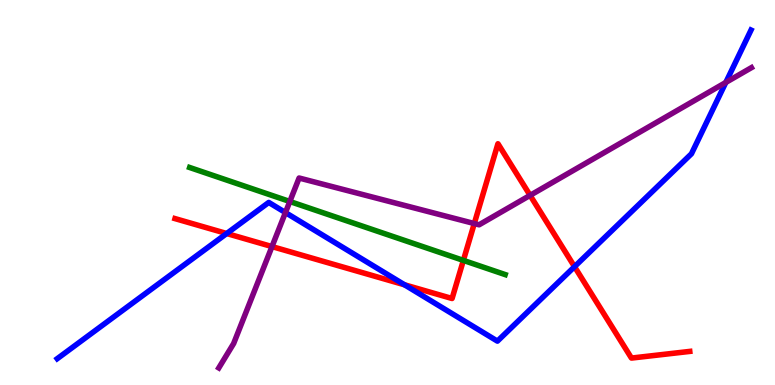[{'lines': ['blue', 'red'], 'intersections': [{'x': 2.93, 'y': 3.93}, {'x': 5.22, 'y': 2.6}, {'x': 7.41, 'y': 3.07}]}, {'lines': ['green', 'red'], 'intersections': [{'x': 5.98, 'y': 3.24}]}, {'lines': ['purple', 'red'], 'intersections': [{'x': 3.51, 'y': 3.6}, {'x': 6.12, 'y': 4.19}, {'x': 6.84, 'y': 4.93}]}, {'lines': ['blue', 'green'], 'intersections': []}, {'lines': ['blue', 'purple'], 'intersections': [{'x': 3.68, 'y': 4.48}, {'x': 9.37, 'y': 7.86}]}, {'lines': ['green', 'purple'], 'intersections': [{'x': 3.74, 'y': 4.77}]}]